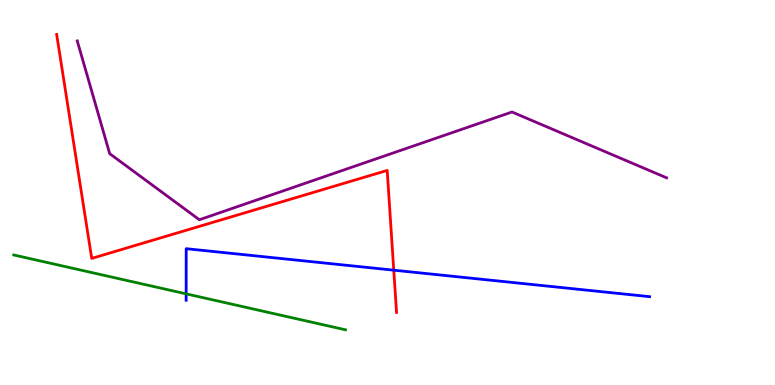[{'lines': ['blue', 'red'], 'intersections': [{'x': 5.08, 'y': 2.98}]}, {'lines': ['green', 'red'], 'intersections': []}, {'lines': ['purple', 'red'], 'intersections': []}, {'lines': ['blue', 'green'], 'intersections': [{'x': 2.4, 'y': 2.37}]}, {'lines': ['blue', 'purple'], 'intersections': []}, {'lines': ['green', 'purple'], 'intersections': []}]